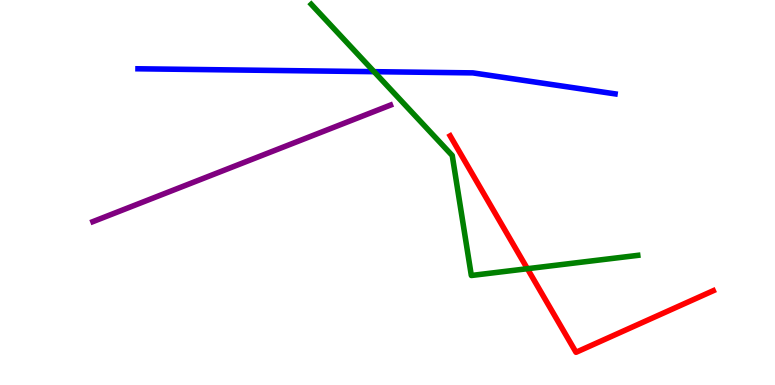[{'lines': ['blue', 'red'], 'intersections': []}, {'lines': ['green', 'red'], 'intersections': [{'x': 6.81, 'y': 3.02}]}, {'lines': ['purple', 'red'], 'intersections': []}, {'lines': ['blue', 'green'], 'intersections': [{'x': 4.83, 'y': 8.14}]}, {'lines': ['blue', 'purple'], 'intersections': []}, {'lines': ['green', 'purple'], 'intersections': []}]